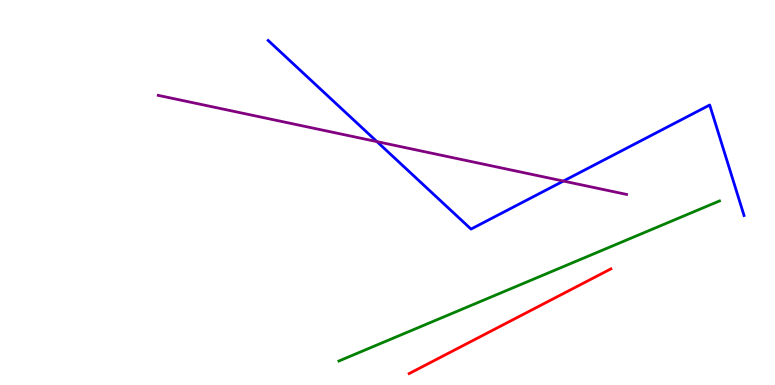[{'lines': ['blue', 'red'], 'intersections': []}, {'lines': ['green', 'red'], 'intersections': []}, {'lines': ['purple', 'red'], 'intersections': []}, {'lines': ['blue', 'green'], 'intersections': []}, {'lines': ['blue', 'purple'], 'intersections': [{'x': 4.86, 'y': 6.32}, {'x': 7.27, 'y': 5.3}]}, {'lines': ['green', 'purple'], 'intersections': []}]